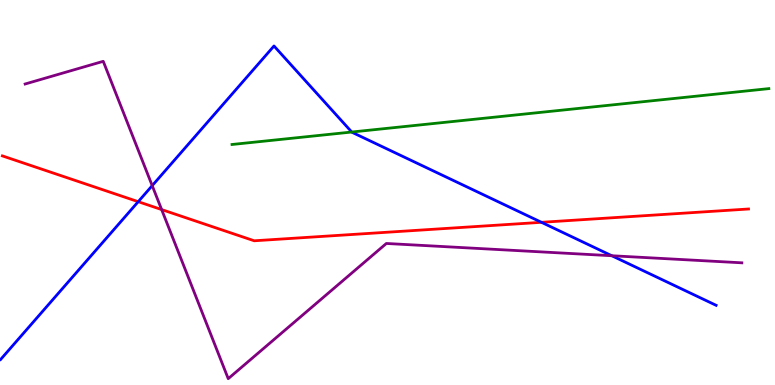[{'lines': ['blue', 'red'], 'intersections': [{'x': 1.78, 'y': 4.76}, {'x': 6.99, 'y': 4.23}]}, {'lines': ['green', 'red'], 'intersections': []}, {'lines': ['purple', 'red'], 'intersections': [{'x': 2.09, 'y': 4.56}]}, {'lines': ['blue', 'green'], 'intersections': [{'x': 4.54, 'y': 6.57}]}, {'lines': ['blue', 'purple'], 'intersections': [{'x': 1.96, 'y': 5.18}, {'x': 7.89, 'y': 3.36}]}, {'lines': ['green', 'purple'], 'intersections': []}]